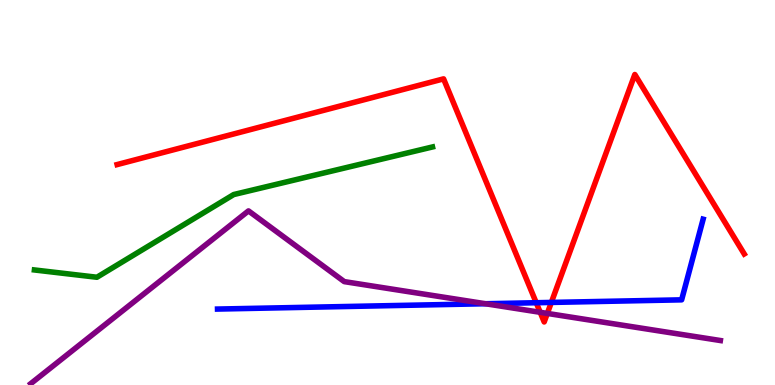[{'lines': ['blue', 'red'], 'intersections': [{'x': 6.92, 'y': 2.14}, {'x': 7.11, 'y': 2.14}]}, {'lines': ['green', 'red'], 'intersections': []}, {'lines': ['purple', 'red'], 'intersections': [{'x': 6.97, 'y': 1.89}, {'x': 7.06, 'y': 1.86}]}, {'lines': ['blue', 'green'], 'intersections': []}, {'lines': ['blue', 'purple'], 'intersections': [{'x': 6.26, 'y': 2.11}]}, {'lines': ['green', 'purple'], 'intersections': []}]